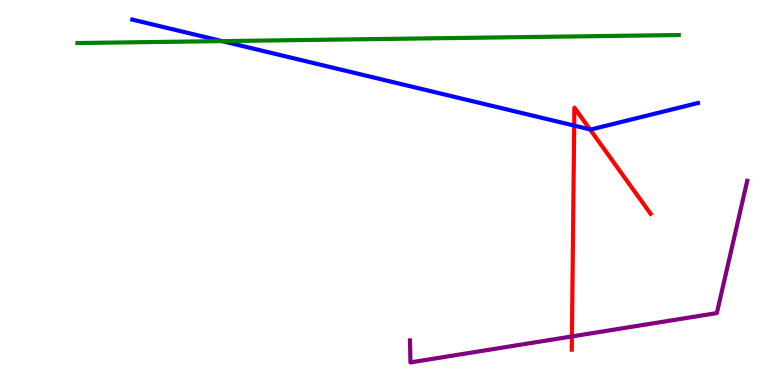[{'lines': ['blue', 'red'], 'intersections': [{'x': 7.41, 'y': 6.74}, {'x': 7.61, 'y': 6.64}]}, {'lines': ['green', 'red'], 'intersections': []}, {'lines': ['purple', 'red'], 'intersections': [{'x': 7.38, 'y': 1.26}]}, {'lines': ['blue', 'green'], 'intersections': [{'x': 2.87, 'y': 8.93}]}, {'lines': ['blue', 'purple'], 'intersections': []}, {'lines': ['green', 'purple'], 'intersections': []}]